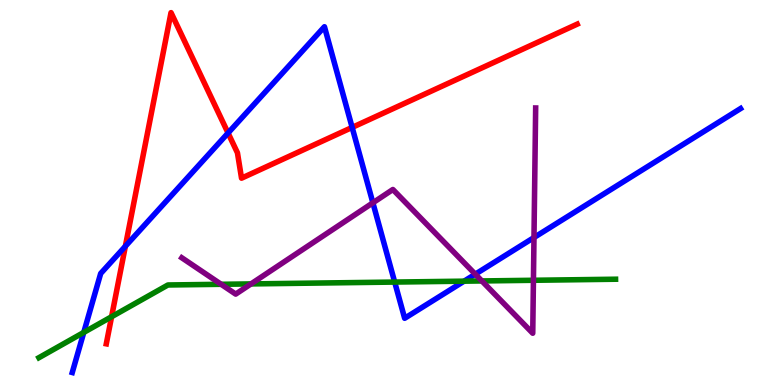[{'lines': ['blue', 'red'], 'intersections': [{'x': 1.62, 'y': 3.6}, {'x': 2.94, 'y': 6.55}, {'x': 4.54, 'y': 6.69}]}, {'lines': ['green', 'red'], 'intersections': [{'x': 1.44, 'y': 1.77}]}, {'lines': ['purple', 'red'], 'intersections': []}, {'lines': ['blue', 'green'], 'intersections': [{'x': 1.08, 'y': 1.37}, {'x': 5.09, 'y': 2.67}, {'x': 5.99, 'y': 2.7}]}, {'lines': ['blue', 'purple'], 'intersections': [{'x': 4.81, 'y': 4.73}, {'x': 6.13, 'y': 2.88}, {'x': 6.89, 'y': 3.83}]}, {'lines': ['green', 'purple'], 'intersections': [{'x': 2.85, 'y': 2.62}, {'x': 3.24, 'y': 2.63}, {'x': 6.22, 'y': 2.7}, {'x': 6.88, 'y': 2.72}]}]